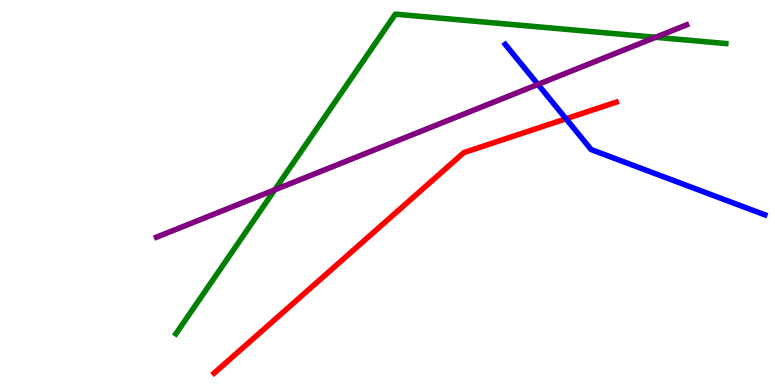[{'lines': ['blue', 'red'], 'intersections': [{'x': 7.3, 'y': 6.91}]}, {'lines': ['green', 'red'], 'intersections': []}, {'lines': ['purple', 'red'], 'intersections': []}, {'lines': ['blue', 'green'], 'intersections': []}, {'lines': ['blue', 'purple'], 'intersections': [{'x': 6.94, 'y': 7.81}]}, {'lines': ['green', 'purple'], 'intersections': [{'x': 3.55, 'y': 5.07}, {'x': 8.46, 'y': 9.03}]}]